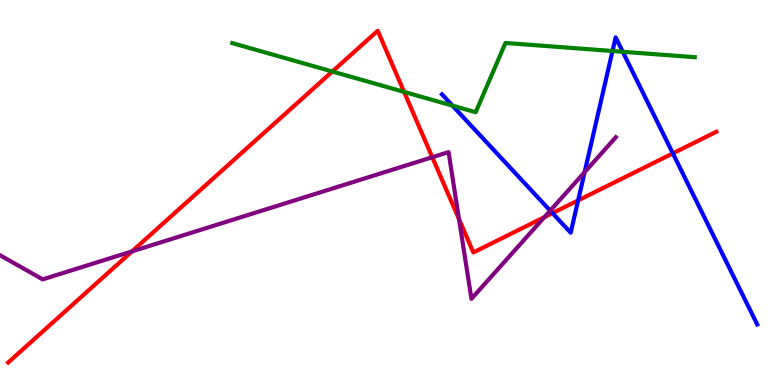[{'lines': ['blue', 'red'], 'intersections': [{'x': 7.13, 'y': 4.46}, {'x': 7.46, 'y': 4.79}, {'x': 8.68, 'y': 6.02}]}, {'lines': ['green', 'red'], 'intersections': [{'x': 4.29, 'y': 8.14}, {'x': 5.21, 'y': 7.61}]}, {'lines': ['purple', 'red'], 'intersections': [{'x': 1.7, 'y': 3.47}, {'x': 5.58, 'y': 5.92}, {'x': 5.92, 'y': 4.31}, {'x': 7.02, 'y': 4.36}]}, {'lines': ['blue', 'green'], 'intersections': [{'x': 5.84, 'y': 7.26}, {'x': 7.9, 'y': 8.67}, {'x': 8.04, 'y': 8.65}]}, {'lines': ['blue', 'purple'], 'intersections': [{'x': 7.1, 'y': 4.53}, {'x': 7.54, 'y': 5.53}]}, {'lines': ['green', 'purple'], 'intersections': []}]